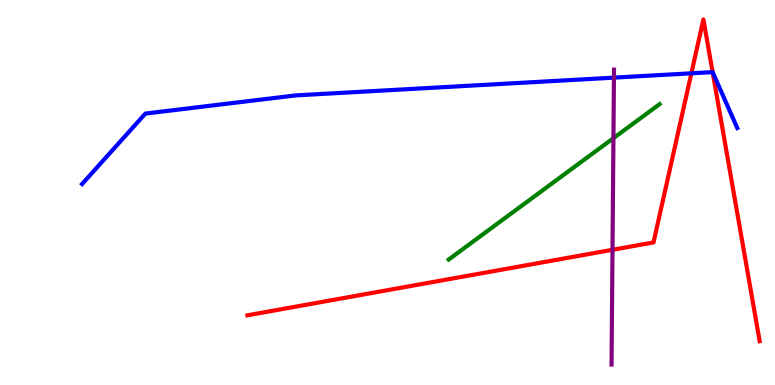[{'lines': ['blue', 'red'], 'intersections': [{'x': 8.92, 'y': 8.1}, {'x': 9.2, 'y': 8.13}]}, {'lines': ['green', 'red'], 'intersections': []}, {'lines': ['purple', 'red'], 'intersections': [{'x': 7.9, 'y': 3.51}]}, {'lines': ['blue', 'green'], 'intersections': []}, {'lines': ['blue', 'purple'], 'intersections': [{'x': 7.92, 'y': 7.98}]}, {'lines': ['green', 'purple'], 'intersections': [{'x': 7.92, 'y': 6.41}]}]